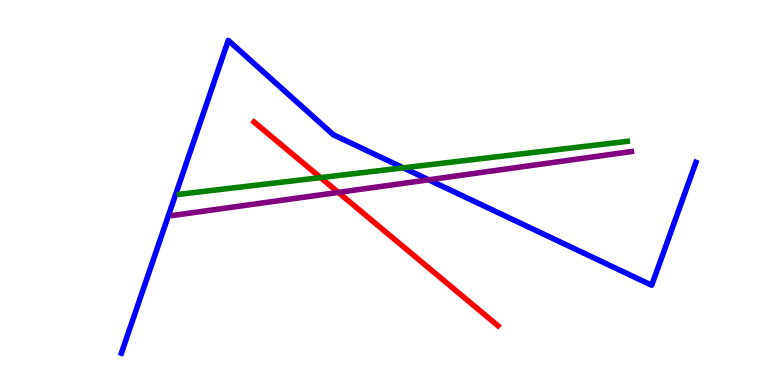[{'lines': ['blue', 'red'], 'intersections': []}, {'lines': ['green', 'red'], 'intersections': [{'x': 4.14, 'y': 5.39}]}, {'lines': ['purple', 'red'], 'intersections': [{'x': 4.37, 'y': 5.0}]}, {'lines': ['blue', 'green'], 'intersections': [{'x': 5.2, 'y': 5.64}]}, {'lines': ['blue', 'purple'], 'intersections': [{'x': 5.53, 'y': 5.33}]}, {'lines': ['green', 'purple'], 'intersections': []}]